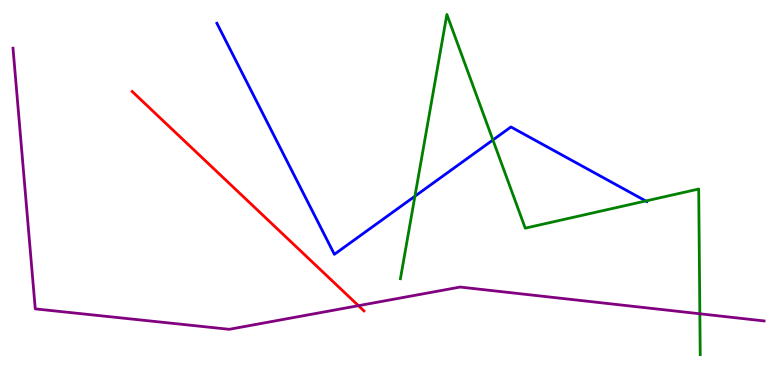[{'lines': ['blue', 'red'], 'intersections': []}, {'lines': ['green', 'red'], 'intersections': []}, {'lines': ['purple', 'red'], 'intersections': [{'x': 4.63, 'y': 2.06}]}, {'lines': ['blue', 'green'], 'intersections': [{'x': 5.35, 'y': 4.9}, {'x': 6.36, 'y': 6.36}, {'x': 8.33, 'y': 4.78}]}, {'lines': ['blue', 'purple'], 'intersections': []}, {'lines': ['green', 'purple'], 'intersections': [{'x': 9.03, 'y': 1.85}]}]